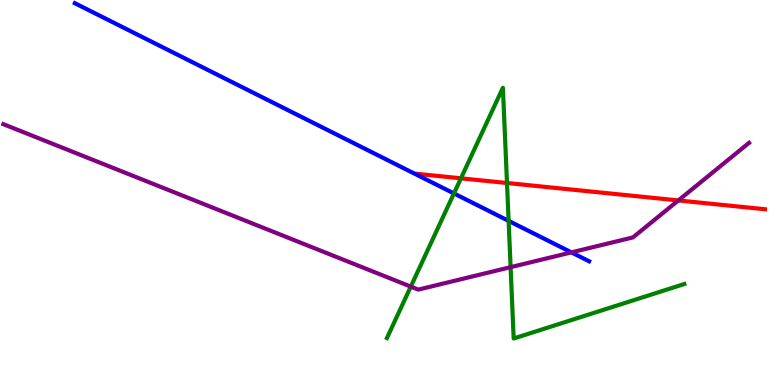[{'lines': ['blue', 'red'], 'intersections': []}, {'lines': ['green', 'red'], 'intersections': [{'x': 5.95, 'y': 5.37}, {'x': 6.54, 'y': 5.25}]}, {'lines': ['purple', 'red'], 'intersections': [{'x': 8.75, 'y': 4.79}]}, {'lines': ['blue', 'green'], 'intersections': [{'x': 5.86, 'y': 4.98}, {'x': 6.56, 'y': 4.26}]}, {'lines': ['blue', 'purple'], 'intersections': [{'x': 7.37, 'y': 3.44}]}, {'lines': ['green', 'purple'], 'intersections': [{'x': 5.3, 'y': 2.56}, {'x': 6.59, 'y': 3.06}]}]